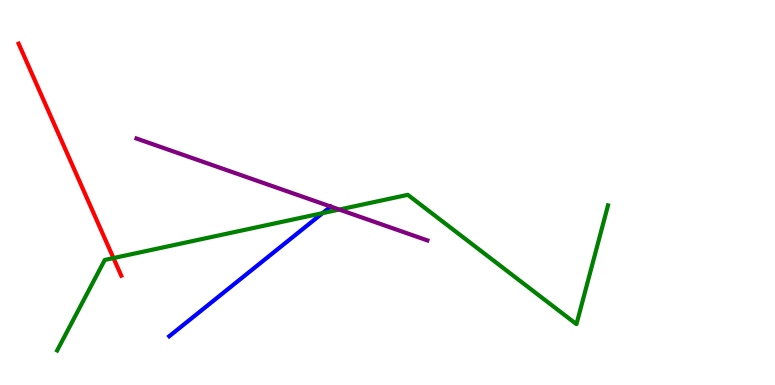[{'lines': ['blue', 'red'], 'intersections': []}, {'lines': ['green', 'red'], 'intersections': [{'x': 1.46, 'y': 3.3}]}, {'lines': ['purple', 'red'], 'intersections': []}, {'lines': ['blue', 'green'], 'intersections': [{'x': 4.16, 'y': 4.46}]}, {'lines': ['blue', 'purple'], 'intersections': []}, {'lines': ['green', 'purple'], 'intersections': [{'x': 4.38, 'y': 4.56}]}]